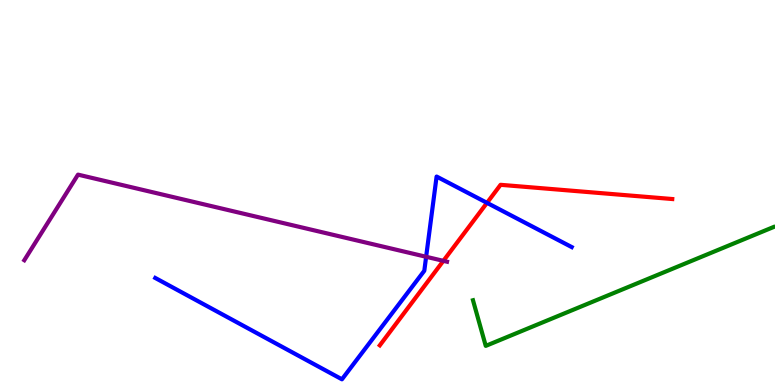[{'lines': ['blue', 'red'], 'intersections': [{'x': 6.28, 'y': 4.73}]}, {'lines': ['green', 'red'], 'intersections': []}, {'lines': ['purple', 'red'], 'intersections': [{'x': 5.72, 'y': 3.22}]}, {'lines': ['blue', 'green'], 'intersections': []}, {'lines': ['blue', 'purple'], 'intersections': [{'x': 5.5, 'y': 3.33}]}, {'lines': ['green', 'purple'], 'intersections': []}]